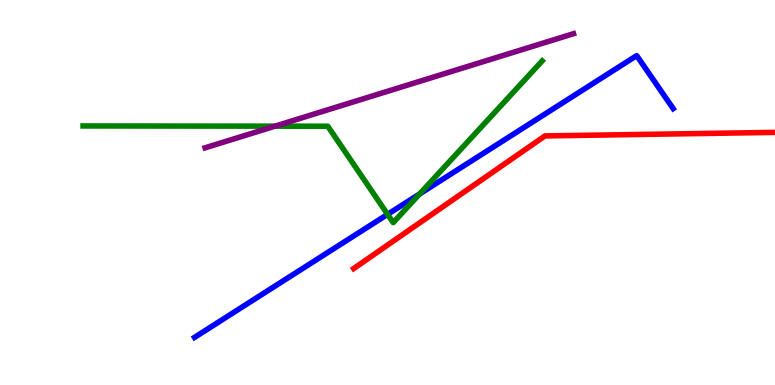[{'lines': ['blue', 'red'], 'intersections': []}, {'lines': ['green', 'red'], 'intersections': []}, {'lines': ['purple', 'red'], 'intersections': []}, {'lines': ['blue', 'green'], 'intersections': [{'x': 5.0, 'y': 4.43}, {'x': 5.41, 'y': 4.96}]}, {'lines': ['blue', 'purple'], 'intersections': []}, {'lines': ['green', 'purple'], 'intersections': [{'x': 3.55, 'y': 6.72}]}]